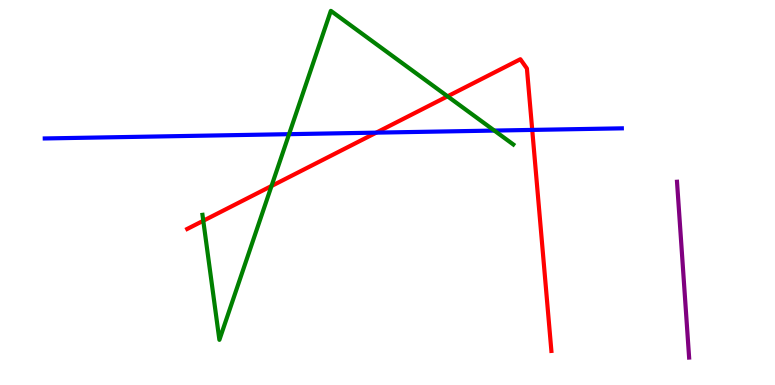[{'lines': ['blue', 'red'], 'intersections': [{'x': 4.86, 'y': 6.55}, {'x': 6.87, 'y': 6.63}]}, {'lines': ['green', 'red'], 'intersections': [{'x': 2.62, 'y': 4.27}, {'x': 3.5, 'y': 5.17}, {'x': 5.77, 'y': 7.5}]}, {'lines': ['purple', 'red'], 'intersections': []}, {'lines': ['blue', 'green'], 'intersections': [{'x': 3.73, 'y': 6.52}, {'x': 6.38, 'y': 6.61}]}, {'lines': ['blue', 'purple'], 'intersections': []}, {'lines': ['green', 'purple'], 'intersections': []}]